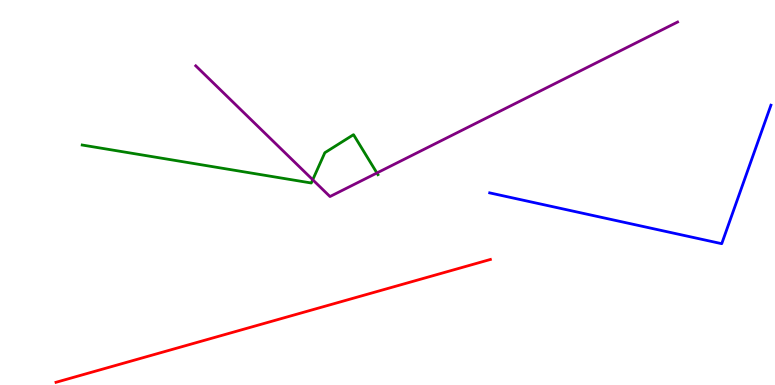[{'lines': ['blue', 'red'], 'intersections': []}, {'lines': ['green', 'red'], 'intersections': []}, {'lines': ['purple', 'red'], 'intersections': []}, {'lines': ['blue', 'green'], 'intersections': []}, {'lines': ['blue', 'purple'], 'intersections': []}, {'lines': ['green', 'purple'], 'intersections': [{'x': 4.04, 'y': 5.33}, {'x': 4.86, 'y': 5.51}]}]